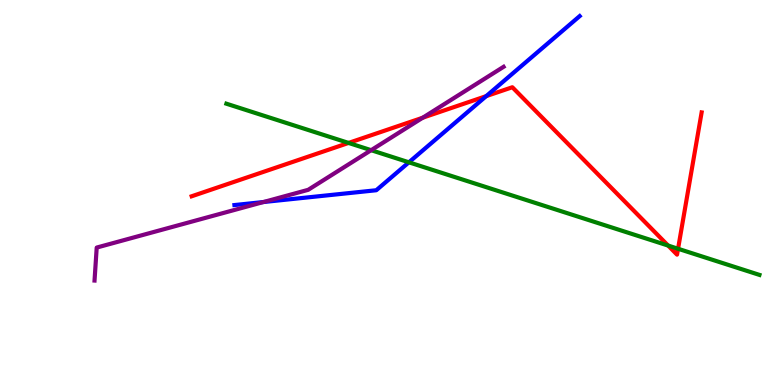[{'lines': ['blue', 'red'], 'intersections': [{'x': 6.27, 'y': 7.5}]}, {'lines': ['green', 'red'], 'intersections': [{'x': 4.5, 'y': 6.29}, {'x': 8.62, 'y': 3.62}, {'x': 8.75, 'y': 3.54}]}, {'lines': ['purple', 'red'], 'intersections': [{'x': 5.45, 'y': 6.94}]}, {'lines': ['blue', 'green'], 'intersections': [{'x': 5.28, 'y': 5.78}]}, {'lines': ['blue', 'purple'], 'intersections': [{'x': 3.4, 'y': 4.75}]}, {'lines': ['green', 'purple'], 'intersections': [{'x': 4.79, 'y': 6.1}]}]